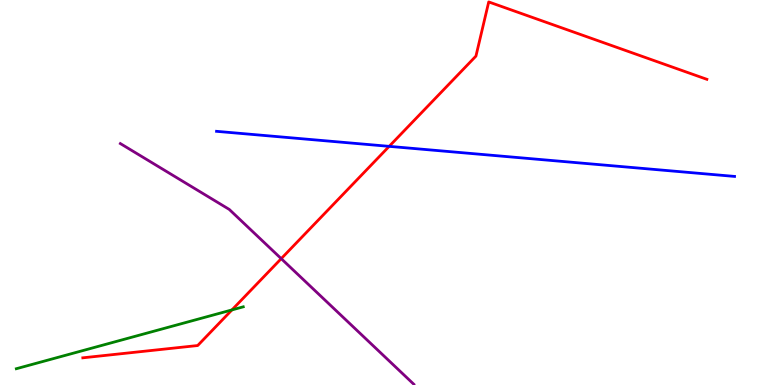[{'lines': ['blue', 'red'], 'intersections': [{'x': 5.02, 'y': 6.2}]}, {'lines': ['green', 'red'], 'intersections': [{'x': 2.99, 'y': 1.95}]}, {'lines': ['purple', 'red'], 'intersections': [{'x': 3.63, 'y': 3.28}]}, {'lines': ['blue', 'green'], 'intersections': []}, {'lines': ['blue', 'purple'], 'intersections': []}, {'lines': ['green', 'purple'], 'intersections': []}]